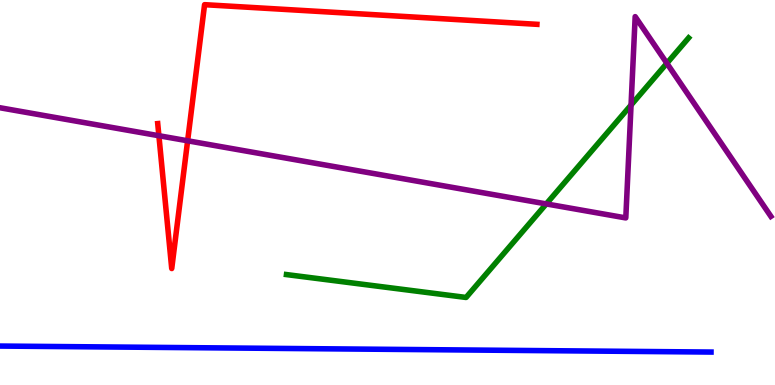[{'lines': ['blue', 'red'], 'intersections': []}, {'lines': ['green', 'red'], 'intersections': []}, {'lines': ['purple', 'red'], 'intersections': [{'x': 2.05, 'y': 6.47}, {'x': 2.42, 'y': 6.34}]}, {'lines': ['blue', 'green'], 'intersections': []}, {'lines': ['blue', 'purple'], 'intersections': []}, {'lines': ['green', 'purple'], 'intersections': [{'x': 7.05, 'y': 4.7}, {'x': 8.14, 'y': 7.27}, {'x': 8.6, 'y': 8.36}]}]